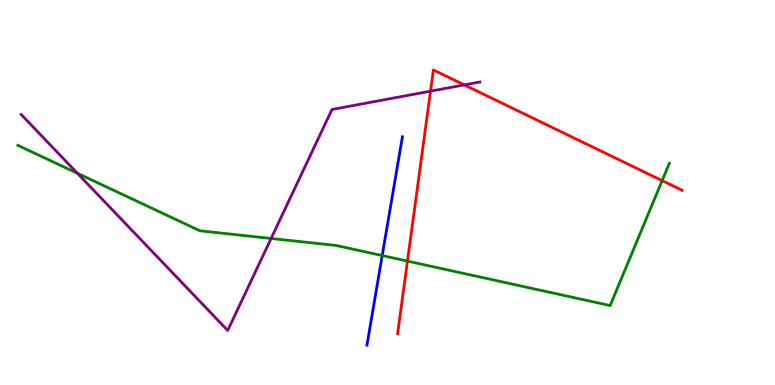[{'lines': ['blue', 'red'], 'intersections': []}, {'lines': ['green', 'red'], 'intersections': [{'x': 5.26, 'y': 3.22}, {'x': 8.54, 'y': 5.31}]}, {'lines': ['purple', 'red'], 'intersections': [{'x': 5.56, 'y': 7.63}, {'x': 5.99, 'y': 7.8}]}, {'lines': ['blue', 'green'], 'intersections': [{'x': 4.93, 'y': 3.36}]}, {'lines': ['blue', 'purple'], 'intersections': []}, {'lines': ['green', 'purple'], 'intersections': [{'x': 0.999, 'y': 5.5}, {'x': 3.5, 'y': 3.81}]}]